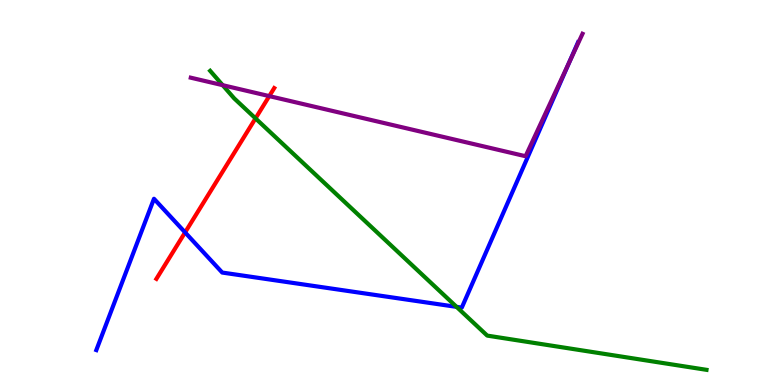[{'lines': ['blue', 'red'], 'intersections': [{'x': 2.39, 'y': 3.96}]}, {'lines': ['green', 'red'], 'intersections': [{'x': 3.3, 'y': 6.93}]}, {'lines': ['purple', 'red'], 'intersections': [{'x': 3.47, 'y': 7.5}]}, {'lines': ['blue', 'green'], 'intersections': [{'x': 5.89, 'y': 2.03}]}, {'lines': ['blue', 'purple'], 'intersections': [{'x': 7.35, 'y': 8.39}]}, {'lines': ['green', 'purple'], 'intersections': [{'x': 2.87, 'y': 7.79}]}]